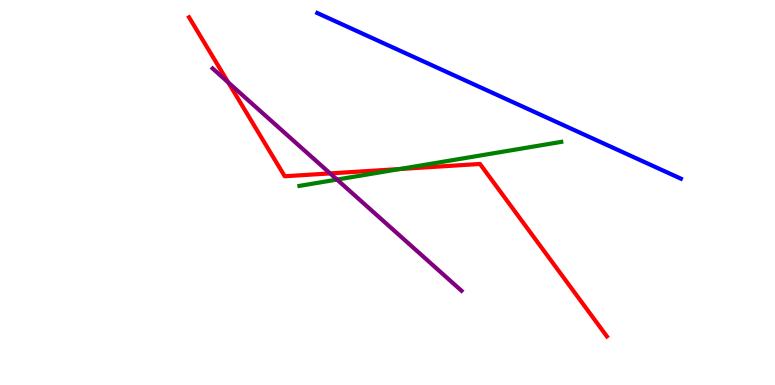[{'lines': ['blue', 'red'], 'intersections': []}, {'lines': ['green', 'red'], 'intersections': [{'x': 5.16, 'y': 5.61}]}, {'lines': ['purple', 'red'], 'intersections': [{'x': 2.95, 'y': 7.86}, {'x': 4.26, 'y': 5.5}]}, {'lines': ['blue', 'green'], 'intersections': []}, {'lines': ['blue', 'purple'], 'intersections': []}, {'lines': ['green', 'purple'], 'intersections': [{'x': 4.35, 'y': 5.34}]}]